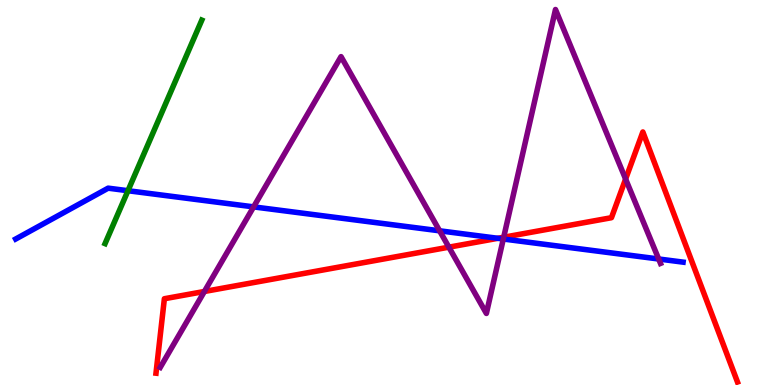[{'lines': ['blue', 'red'], 'intersections': [{'x': 6.42, 'y': 3.81}]}, {'lines': ['green', 'red'], 'intersections': []}, {'lines': ['purple', 'red'], 'intersections': [{'x': 2.64, 'y': 2.43}, {'x': 5.79, 'y': 3.58}, {'x': 6.5, 'y': 3.84}, {'x': 8.07, 'y': 5.35}]}, {'lines': ['blue', 'green'], 'intersections': [{'x': 1.65, 'y': 5.05}]}, {'lines': ['blue', 'purple'], 'intersections': [{'x': 3.27, 'y': 4.63}, {'x': 5.67, 'y': 4.0}, {'x': 6.49, 'y': 3.79}, {'x': 8.5, 'y': 3.27}]}, {'lines': ['green', 'purple'], 'intersections': []}]